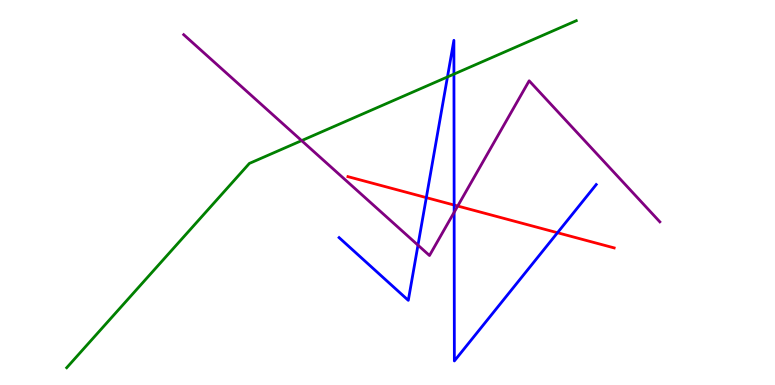[{'lines': ['blue', 'red'], 'intersections': [{'x': 5.5, 'y': 4.87}, {'x': 5.86, 'y': 4.67}, {'x': 7.19, 'y': 3.96}]}, {'lines': ['green', 'red'], 'intersections': []}, {'lines': ['purple', 'red'], 'intersections': [{'x': 5.91, 'y': 4.65}]}, {'lines': ['blue', 'green'], 'intersections': [{'x': 5.77, 'y': 8.0}, {'x': 5.86, 'y': 8.07}]}, {'lines': ['blue', 'purple'], 'intersections': [{'x': 5.39, 'y': 3.63}, {'x': 5.86, 'y': 4.49}]}, {'lines': ['green', 'purple'], 'intersections': [{'x': 3.89, 'y': 6.35}]}]